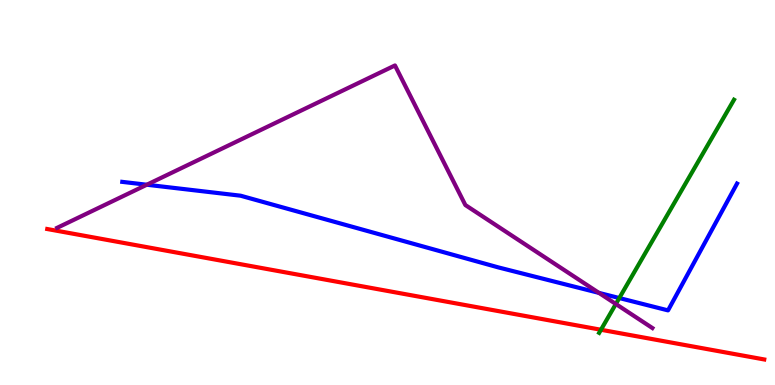[{'lines': ['blue', 'red'], 'intersections': []}, {'lines': ['green', 'red'], 'intersections': [{'x': 7.75, 'y': 1.43}]}, {'lines': ['purple', 'red'], 'intersections': []}, {'lines': ['blue', 'green'], 'intersections': [{'x': 7.99, 'y': 2.26}]}, {'lines': ['blue', 'purple'], 'intersections': [{'x': 1.89, 'y': 5.2}, {'x': 7.73, 'y': 2.39}]}, {'lines': ['green', 'purple'], 'intersections': [{'x': 7.95, 'y': 2.1}]}]